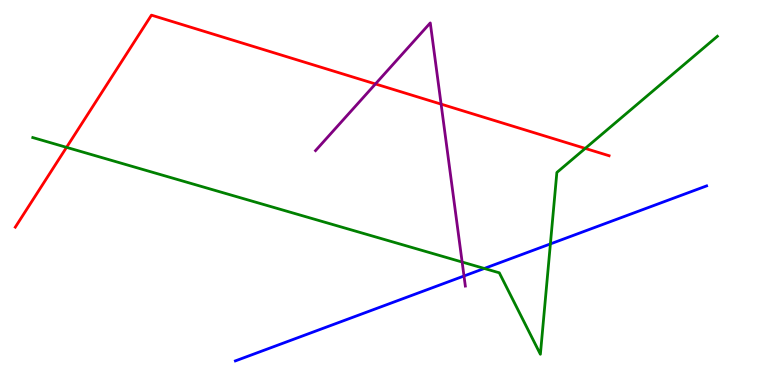[{'lines': ['blue', 'red'], 'intersections': []}, {'lines': ['green', 'red'], 'intersections': [{'x': 0.859, 'y': 6.17}, {'x': 7.55, 'y': 6.15}]}, {'lines': ['purple', 'red'], 'intersections': [{'x': 4.84, 'y': 7.82}, {'x': 5.69, 'y': 7.3}]}, {'lines': ['blue', 'green'], 'intersections': [{'x': 6.25, 'y': 3.03}, {'x': 7.1, 'y': 3.66}]}, {'lines': ['blue', 'purple'], 'intersections': [{'x': 5.99, 'y': 2.83}]}, {'lines': ['green', 'purple'], 'intersections': [{'x': 5.96, 'y': 3.19}]}]